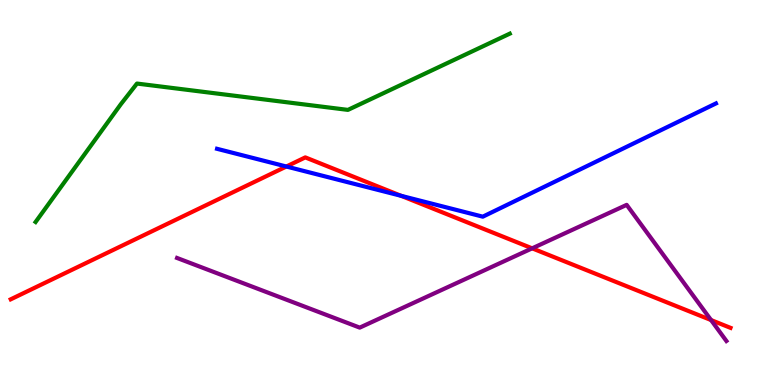[{'lines': ['blue', 'red'], 'intersections': [{'x': 3.69, 'y': 5.67}, {'x': 5.18, 'y': 4.91}]}, {'lines': ['green', 'red'], 'intersections': []}, {'lines': ['purple', 'red'], 'intersections': [{'x': 6.87, 'y': 3.55}, {'x': 9.18, 'y': 1.69}]}, {'lines': ['blue', 'green'], 'intersections': []}, {'lines': ['blue', 'purple'], 'intersections': []}, {'lines': ['green', 'purple'], 'intersections': []}]